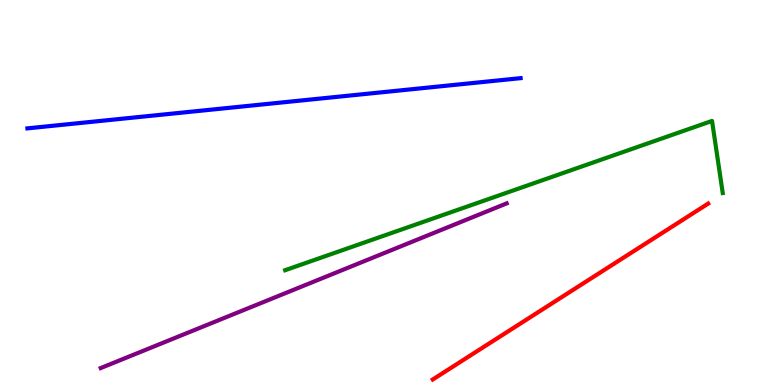[{'lines': ['blue', 'red'], 'intersections': []}, {'lines': ['green', 'red'], 'intersections': []}, {'lines': ['purple', 'red'], 'intersections': []}, {'lines': ['blue', 'green'], 'intersections': []}, {'lines': ['blue', 'purple'], 'intersections': []}, {'lines': ['green', 'purple'], 'intersections': []}]